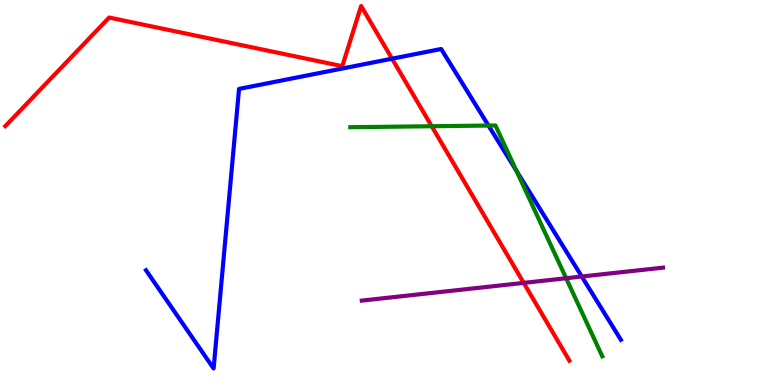[{'lines': ['blue', 'red'], 'intersections': [{'x': 5.06, 'y': 8.48}]}, {'lines': ['green', 'red'], 'intersections': [{'x': 5.57, 'y': 6.72}]}, {'lines': ['purple', 'red'], 'intersections': [{'x': 6.76, 'y': 2.65}]}, {'lines': ['blue', 'green'], 'intersections': [{'x': 6.3, 'y': 6.74}, {'x': 6.66, 'y': 5.56}]}, {'lines': ['blue', 'purple'], 'intersections': [{'x': 7.51, 'y': 2.82}]}, {'lines': ['green', 'purple'], 'intersections': [{'x': 7.31, 'y': 2.77}]}]